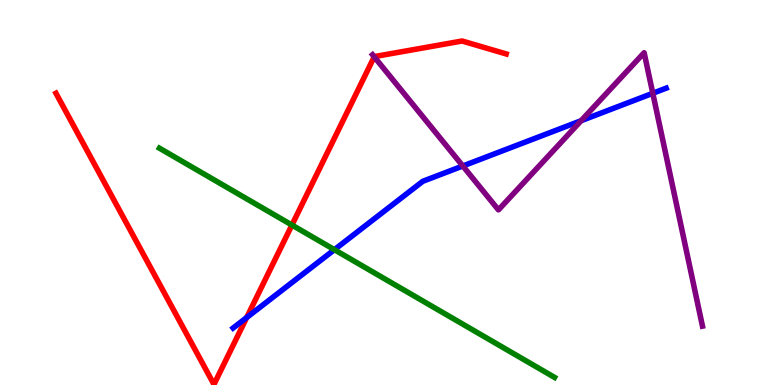[{'lines': ['blue', 'red'], 'intersections': [{'x': 3.18, 'y': 1.75}]}, {'lines': ['green', 'red'], 'intersections': [{'x': 3.77, 'y': 4.15}]}, {'lines': ['purple', 'red'], 'intersections': [{'x': 4.83, 'y': 8.52}]}, {'lines': ['blue', 'green'], 'intersections': [{'x': 4.31, 'y': 3.51}]}, {'lines': ['blue', 'purple'], 'intersections': [{'x': 5.97, 'y': 5.69}, {'x': 7.5, 'y': 6.86}, {'x': 8.42, 'y': 7.58}]}, {'lines': ['green', 'purple'], 'intersections': []}]